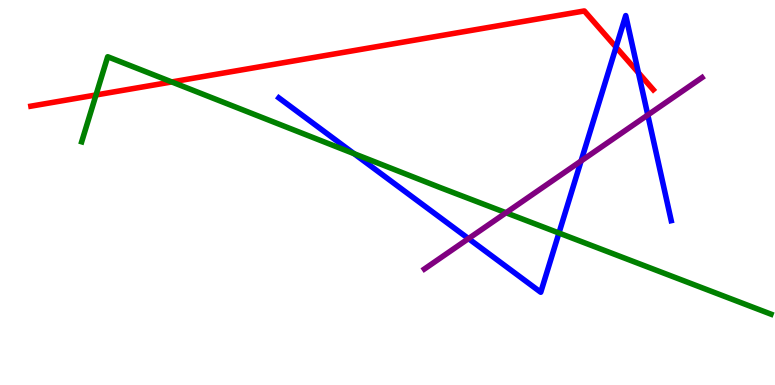[{'lines': ['blue', 'red'], 'intersections': [{'x': 7.95, 'y': 8.77}, {'x': 8.24, 'y': 8.11}]}, {'lines': ['green', 'red'], 'intersections': [{'x': 1.24, 'y': 7.53}, {'x': 2.22, 'y': 7.87}]}, {'lines': ['purple', 'red'], 'intersections': []}, {'lines': ['blue', 'green'], 'intersections': [{'x': 4.57, 'y': 6.01}, {'x': 7.21, 'y': 3.95}]}, {'lines': ['blue', 'purple'], 'intersections': [{'x': 6.05, 'y': 3.8}, {'x': 7.5, 'y': 5.82}, {'x': 8.36, 'y': 7.01}]}, {'lines': ['green', 'purple'], 'intersections': [{'x': 6.53, 'y': 4.47}]}]